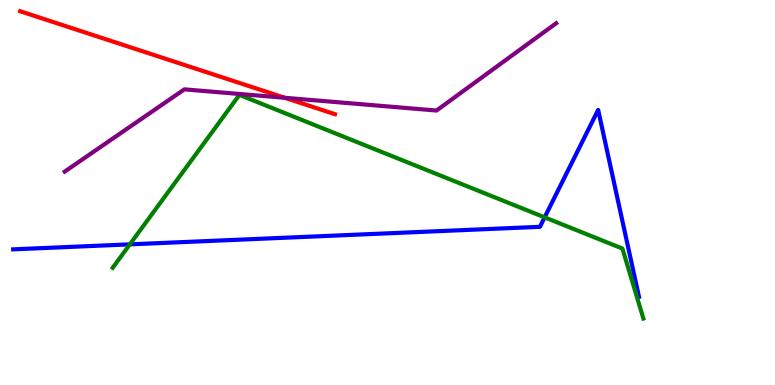[{'lines': ['blue', 'red'], 'intersections': []}, {'lines': ['green', 'red'], 'intersections': []}, {'lines': ['purple', 'red'], 'intersections': [{'x': 3.68, 'y': 7.46}]}, {'lines': ['blue', 'green'], 'intersections': [{'x': 1.68, 'y': 3.65}, {'x': 7.03, 'y': 4.35}]}, {'lines': ['blue', 'purple'], 'intersections': []}, {'lines': ['green', 'purple'], 'intersections': []}]